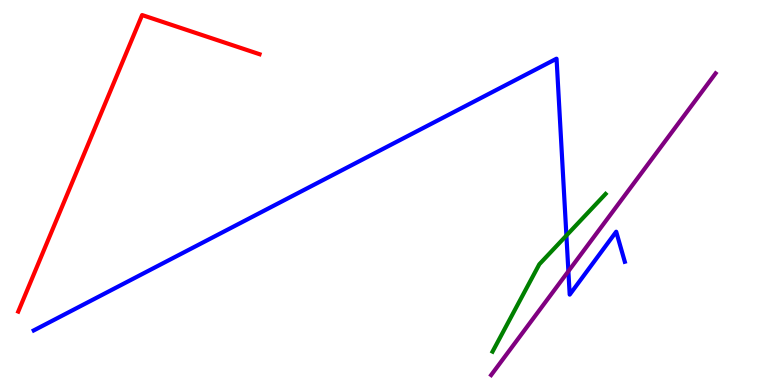[{'lines': ['blue', 'red'], 'intersections': []}, {'lines': ['green', 'red'], 'intersections': []}, {'lines': ['purple', 'red'], 'intersections': []}, {'lines': ['blue', 'green'], 'intersections': [{'x': 7.31, 'y': 3.88}]}, {'lines': ['blue', 'purple'], 'intersections': [{'x': 7.33, 'y': 2.95}]}, {'lines': ['green', 'purple'], 'intersections': []}]